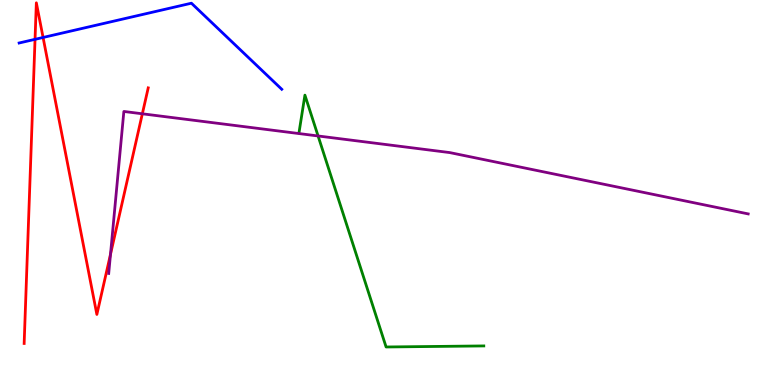[{'lines': ['blue', 'red'], 'intersections': [{'x': 0.452, 'y': 8.98}, {'x': 0.556, 'y': 9.03}]}, {'lines': ['green', 'red'], 'intersections': []}, {'lines': ['purple', 'red'], 'intersections': [{'x': 1.43, 'y': 3.39}, {'x': 1.84, 'y': 7.04}]}, {'lines': ['blue', 'green'], 'intersections': []}, {'lines': ['blue', 'purple'], 'intersections': []}, {'lines': ['green', 'purple'], 'intersections': [{'x': 4.1, 'y': 6.47}]}]